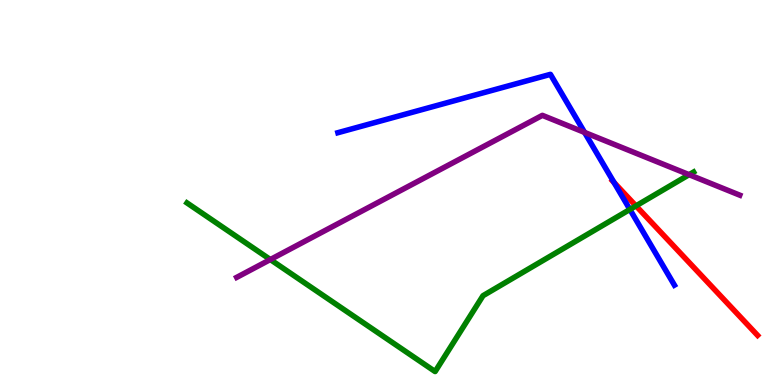[{'lines': ['blue', 'red'], 'intersections': [{'x': 7.92, 'y': 5.26}]}, {'lines': ['green', 'red'], 'intersections': [{'x': 8.21, 'y': 4.65}]}, {'lines': ['purple', 'red'], 'intersections': []}, {'lines': ['blue', 'green'], 'intersections': [{'x': 8.13, 'y': 4.56}]}, {'lines': ['blue', 'purple'], 'intersections': [{'x': 7.54, 'y': 6.56}]}, {'lines': ['green', 'purple'], 'intersections': [{'x': 3.49, 'y': 3.26}, {'x': 8.89, 'y': 5.46}]}]